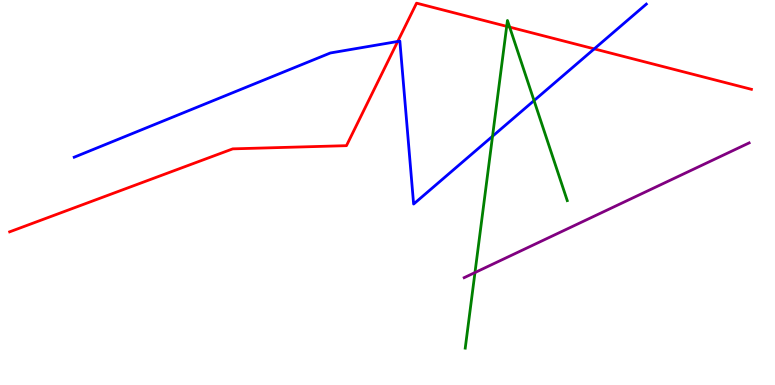[{'lines': ['blue', 'red'], 'intersections': [{'x': 5.13, 'y': 8.92}, {'x': 7.67, 'y': 8.73}]}, {'lines': ['green', 'red'], 'intersections': [{'x': 6.54, 'y': 9.32}, {'x': 6.58, 'y': 9.3}]}, {'lines': ['purple', 'red'], 'intersections': []}, {'lines': ['blue', 'green'], 'intersections': [{'x': 6.36, 'y': 6.46}, {'x': 6.89, 'y': 7.39}]}, {'lines': ['blue', 'purple'], 'intersections': []}, {'lines': ['green', 'purple'], 'intersections': [{'x': 6.13, 'y': 2.92}]}]